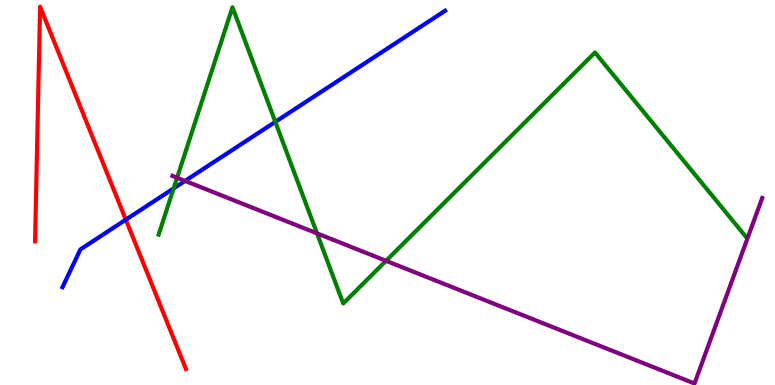[{'lines': ['blue', 'red'], 'intersections': [{'x': 1.62, 'y': 4.29}]}, {'lines': ['green', 'red'], 'intersections': []}, {'lines': ['purple', 'red'], 'intersections': []}, {'lines': ['blue', 'green'], 'intersections': [{'x': 2.24, 'y': 5.11}, {'x': 3.55, 'y': 6.83}]}, {'lines': ['blue', 'purple'], 'intersections': [{'x': 2.39, 'y': 5.3}]}, {'lines': ['green', 'purple'], 'intersections': [{'x': 2.29, 'y': 5.38}, {'x': 4.09, 'y': 3.94}, {'x': 4.98, 'y': 3.23}]}]